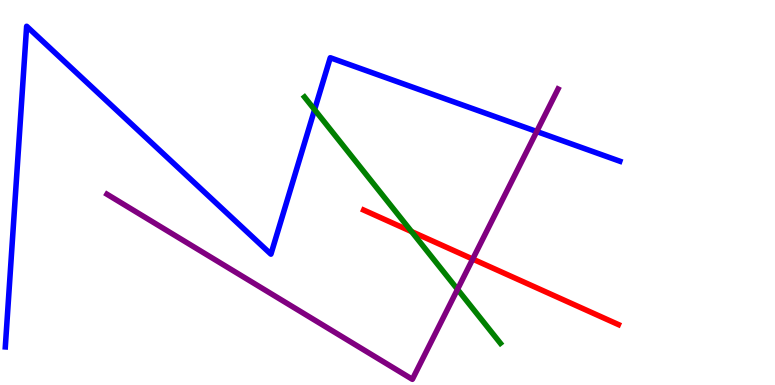[{'lines': ['blue', 'red'], 'intersections': []}, {'lines': ['green', 'red'], 'intersections': [{'x': 5.31, 'y': 3.98}]}, {'lines': ['purple', 'red'], 'intersections': [{'x': 6.1, 'y': 3.27}]}, {'lines': ['blue', 'green'], 'intersections': [{'x': 4.06, 'y': 7.15}]}, {'lines': ['blue', 'purple'], 'intersections': [{'x': 6.93, 'y': 6.58}]}, {'lines': ['green', 'purple'], 'intersections': [{'x': 5.9, 'y': 2.48}]}]